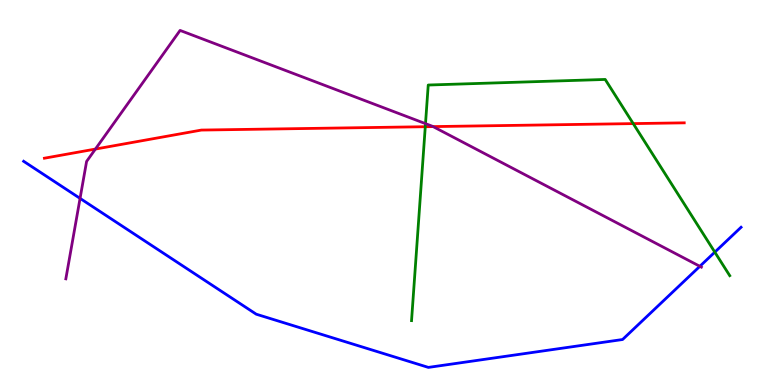[{'lines': ['blue', 'red'], 'intersections': []}, {'lines': ['green', 'red'], 'intersections': [{'x': 5.49, 'y': 6.71}, {'x': 8.17, 'y': 6.79}]}, {'lines': ['purple', 'red'], 'intersections': [{'x': 1.23, 'y': 6.13}, {'x': 5.59, 'y': 6.71}]}, {'lines': ['blue', 'green'], 'intersections': [{'x': 9.22, 'y': 3.45}]}, {'lines': ['blue', 'purple'], 'intersections': [{'x': 1.03, 'y': 4.85}, {'x': 9.03, 'y': 3.08}]}, {'lines': ['green', 'purple'], 'intersections': [{'x': 5.49, 'y': 6.79}]}]